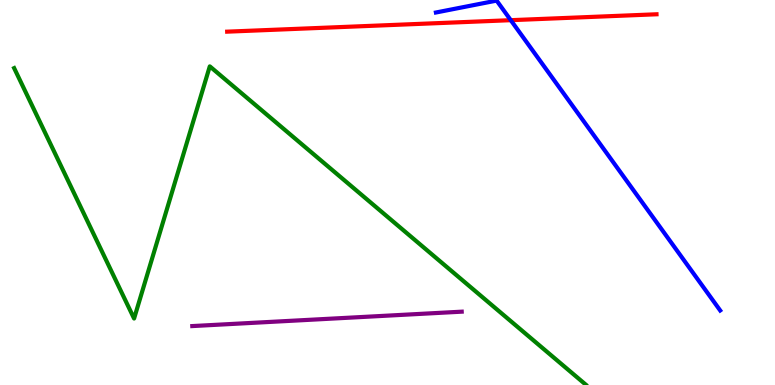[{'lines': ['blue', 'red'], 'intersections': [{'x': 6.59, 'y': 9.48}]}, {'lines': ['green', 'red'], 'intersections': []}, {'lines': ['purple', 'red'], 'intersections': []}, {'lines': ['blue', 'green'], 'intersections': []}, {'lines': ['blue', 'purple'], 'intersections': []}, {'lines': ['green', 'purple'], 'intersections': []}]